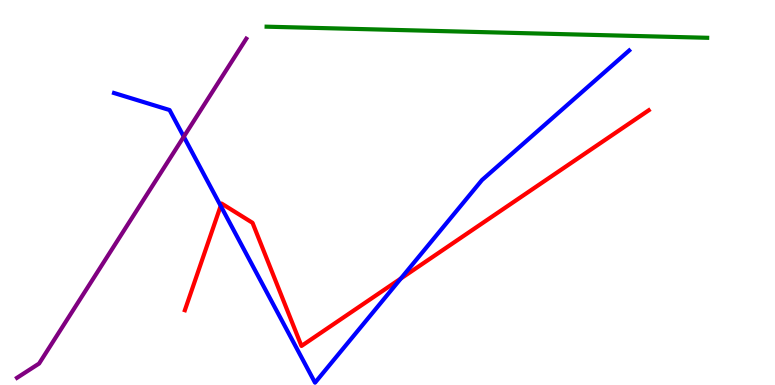[{'lines': ['blue', 'red'], 'intersections': [{'x': 2.85, 'y': 4.65}, {'x': 5.17, 'y': 2.77}]}, {'lines': ['green', 'red'], 'intersections': []}, {'lines': ['purple', 'red'], 'intersections': []}, {'lines': ['blue', 'green'], 'intersections': []}, {'lines': ['blue', 'purple'], 'intersections': [{'x': 2.37, 'y': 6.45}]}, {'lines': ['green', 'purple'], 'intersections': []}]